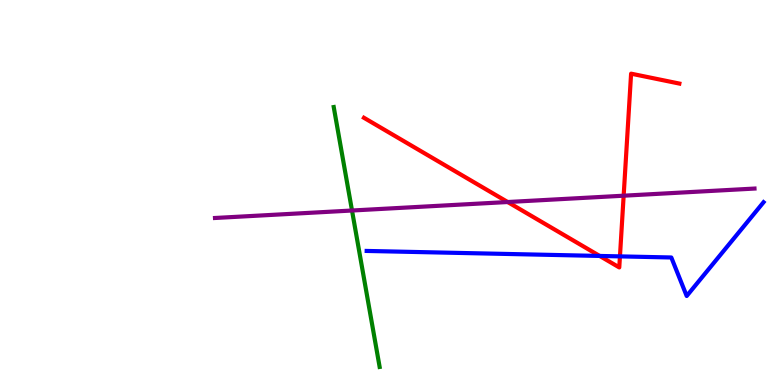[{'lines': ['blue', 'red'], 'intersections': [{'x': 7.74, 'y': 3.35}, {'x': 8.0, 'y': 3.34}]}, {'lines': ['green', 'red'], 'intersections': []}, {'lines': ['purple', 'red'], 'intersections': [{'x': 6.55, 'y': 4.75}, {'x': 8.05, 'y': 4.92}]}, {'lines': ['blue', 'green'], 'intersections': []}, {'lines': ['blue', 'purple'], 'intersections': []}, {'lines': ['green', 'purple'], 'intersections': [{'x': 4.54, 'y': 4.53}]}]